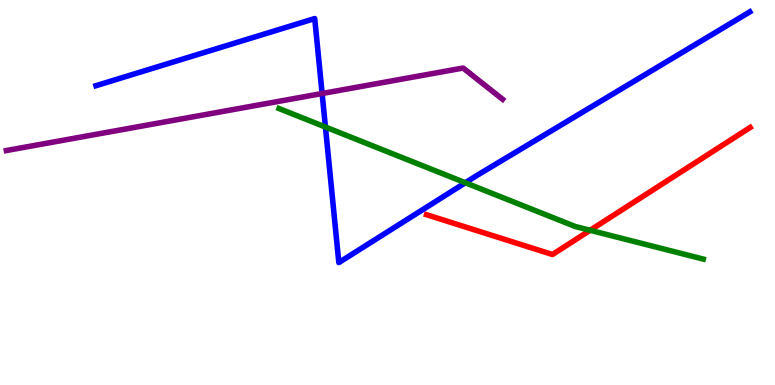[{'lines': ['blue', 'red'], 'intersections': []}, {'lines': ['green', 'red'], 'intersections': [{'x': 7.61, 'y': 4.02}]}, {'lines': ['purple', 'red'], 'intersections': []}, {'lines': ['blue', 'green'], 'intersections': [{'x': 4.2, 'y': 6.7}, {'x': 6.0, 'y': 5.25}]}, {'lines': ['blue', 'purple'], 'intersections': [{'x': 4.16, 'y': 7.57}]}, {'lines': ['green', 'purple'], 'intersections': []}]